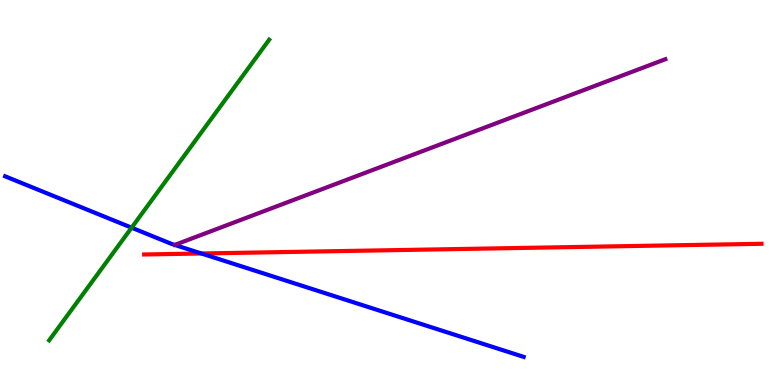[{'lines': ['blue', 'red'], 'intersections': [{'x': 2.6, 'y': 3.42}]}, {'lines': ['green', 'red'], 'intersections': []}, {'lines': ['purple', 'red'], 'intersections': []}, {'lines': ['blue', 'green'], 'intersections': [{'x': 1.7, 'y': 4.09}]}, {'lines': ['blue', 'purple'], 'intersections': []}, {'lines': ['green', 'purple'], 'intersections': []}]